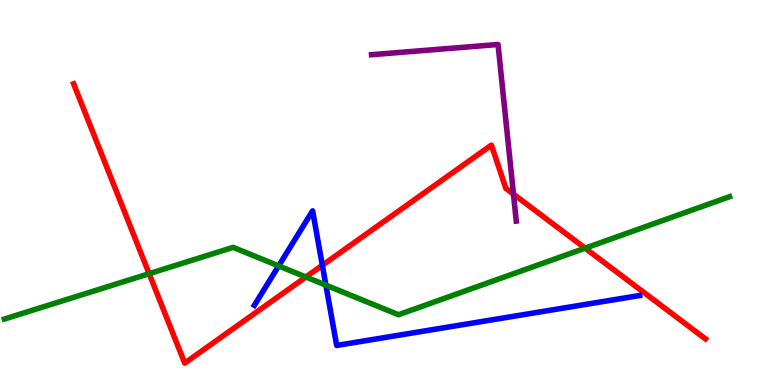[{'lines': ['blue', 'red'], 'intersections': [{'x': 4.16, 'y': 3.11}]}, {'lines': ['green', 'red'], 'intersections': [{'x': 1.92, 'y': 2.89}, {'x': 3.95, 'y': 2.81}, {'x': 7.55, 'y': 3.55}]}, {'lines': ['purple', 'red'], 'intersections': [{'x': 6.63, 'y': 4.96}]}, {'lines': ['blue', 'green'], 'intersections': [{'x': 3.6, 'y': 3.09}, {'x': 4.21, 'y': 2.59}]}, {'lines': ['blue', 'purple'], 'intersections': []}, {'lines': ['green', 'purple'], 'intersections': []}]